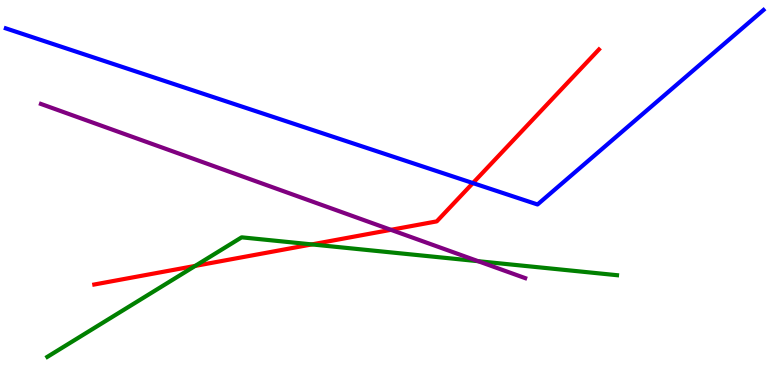[{'lines': ['blue', 'red'], 'intersections': [{'x': 6.1, 'y': 5.24}]}, {'lines': ['green', 'red'], 'intersections': [{'x': 2.52, 'y': 3.09}, {'x': 4.02, 'y': 3.65}]}, {'lines': ['purple', 'red'], 'intersections': [{'x': 5.04, 'y': 4.03}]}, {'lines': ['blue', 'green'], 'intersections': []}, {'lines': ['blue', 'purple'], 'intersections': []}, {'lines': ['green', 'purple'], 'intersections': [{'x': 6.17, 'y': 3.22}]}]